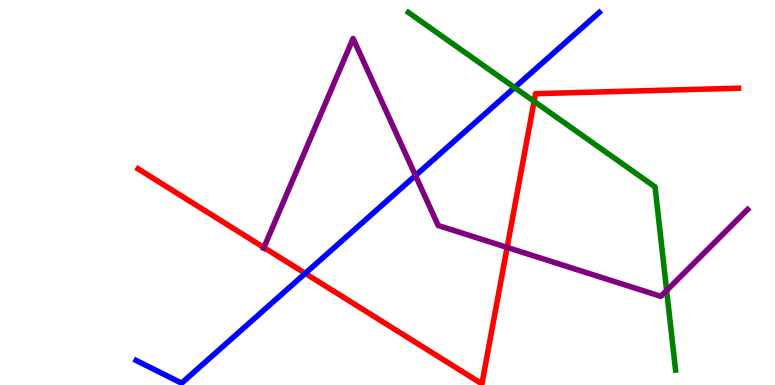[{'lines': ['blue', 'red'], 'intersections': [{'x': 3.94, 'y': 2.9}]}, {'lines': ['green', 'red'], 'intersections': [{'x': 6.89, 'y': 7.37}]}, {'lines': ['purple', 'red'], 'intersections': [{'x': 3.41, 'y': 3.57}, {'x': 6.54, 'y': 3.57}]}, {'lines': ['blue', 'green'], 'intersections': [{'x': 6.64, 'y': 7.73}]}, {'lines': ['blue', 'purple'], 'intersections': [{'x': 5.36, 'y': 5.44}]}, {'lines': ['green', 'purple'], 'intersections': [{'x': 8.6, 'y': 2.45}]}]